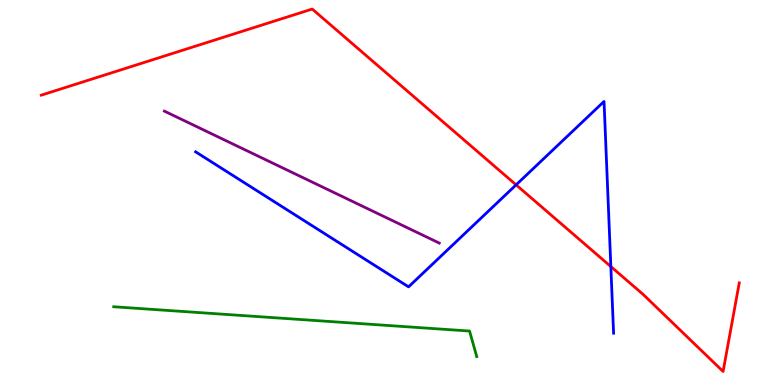[{'lines': ['blue', 'red'], 'intersections': [{'x': 6.66, 'y': 5.2}, {'x': 7.88, 'y': 3.08}]}, {'lines': ['green', 'red'], 'intersections': []}, {'lines': ['purple', 'red'], 'intersections': []}, {'lines': ['blue', 'green'], 'intersections': []}, {'lines': ['blue', 'purple'], 'intersections': []}, {'lines': ['green', 'purple'], 'intersections': []}]